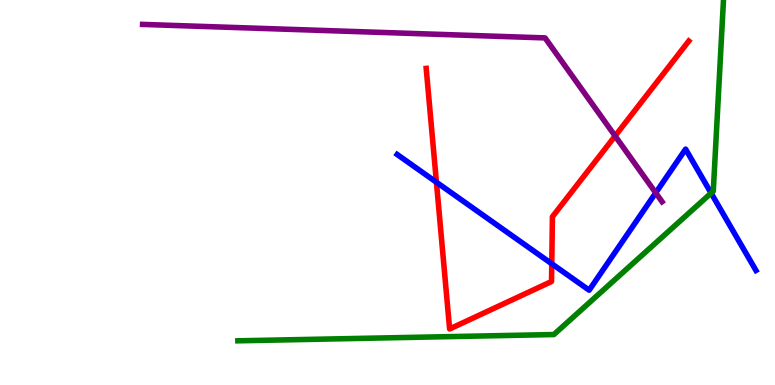[{'lines': ['blue', 'red'], 'intersections': [{'x': 5.63, 'y': 5.27}, {'x': 7.12, 'y': 3.15}]}, {'lines': ['green', 'red'], 'intersections': []}, {'lines': ['purple', 'red'], 'intersections': [{'x': 7.94, 'y': 6.47}]}, {'lines': ['blue', 'green'], 'intersections': [{'x': 9.18, 'y': 4.98}]}, {'lines': ['blue', 'purple'], 'intersections': [{'x': 8.46, 'y': 4.99}]}, {'lines': ['green', 'purple'], 'intersections': []}]